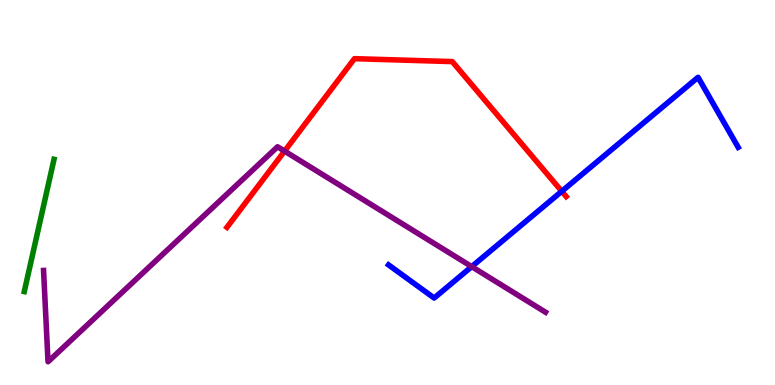[{'lines': ['blue', 'red'], 'intersections': [{'x': 7.25, 'y': 5.03}]}, {'lines': ['green', 'red'], 'intersections': []}, {'lines': ['purple', 'red'], 'intersections': [{'x': 3.67, 'y': 6.08}]}, {'lines': ['blue', 'green'], 'intersections': []}, {'lines': ['blue', 'purple'], 'intersections': [{'x': 6.09, 'y': 3.07}]}, {'lines': ['green', 'purple'], 'intersections': []}]